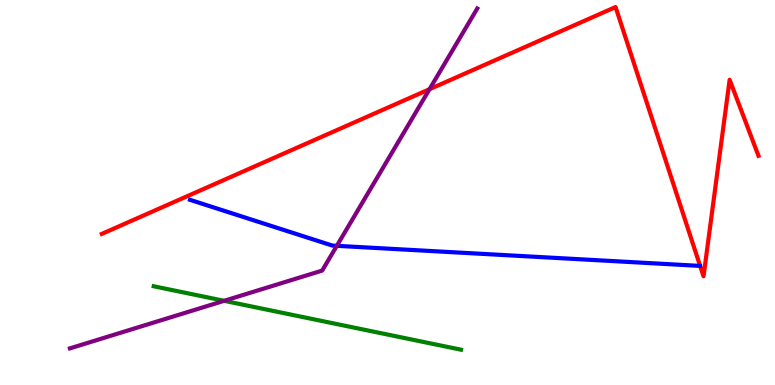[{'lines': ['blue', 'red'], 'intersections': []}, {'lines': ['green', 'red'], 'intersections': []}, {'lines': ['purple', 'red'], 'intersections': [{'x': 5.54, 'y': 7.68}]}, {'lines': ['blue', 'green'], 'intersections': []}, {'lines': ['blue', 'purple'], 'intersections': [{'x': 4.35, 'y': 3.62}]}, {'lines': ['green', 'purple'], 'intersections': [{'x': 2.89, 'y': 2.19}]}]